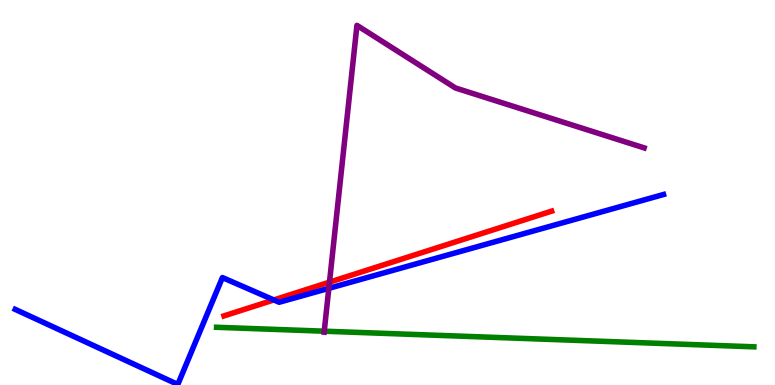[{'lines': ['blue', 'red'], 'intersections': [{'x': 3.53, 'y': 2.21}]}, {'lines': ['green', 'red'], 'intersections': []}, {'lines': ['purple', 'red'], 'intersections': [{'x': 4.25, 'y': 2.67}]}, {'lines': ['blue', 'green'], 'intersections': []}, {'lines': ['blue', 'purple'], 'intersections': [{'x': 4.24, 'y': 2.51}]}, {'lines': ['green', 'purple'], 'intersections': [{'x': 4.18, 'y': 1.4}]}]